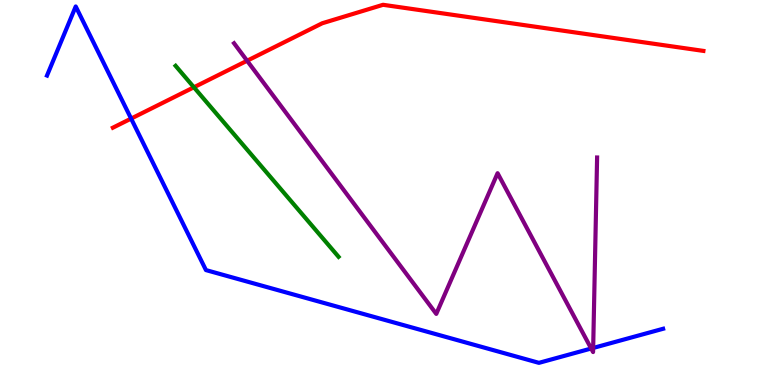[{'lines': ['blue', 'red'], 'intersections': [{'x': 1.69, 'y': 6.92}]}, {'lines': ['green', 'red'], 'intersections': [{'x': 2.5, 'y': 7.73}]}, {'lines': ['purple', 'red'], 'intersections': [{'x': 3.19, 'y': 8.42}]}, {'lines': ['blue', 'green'], 'intersections': []}, {'lines': ['blue', 'purple'], 'intersections': [{'x': 7.63, 'y': 0.948}, {'x': 7.65, 'y': 0.962}]}, {'lines': ['green', 'purple'], 'intersections': []}]